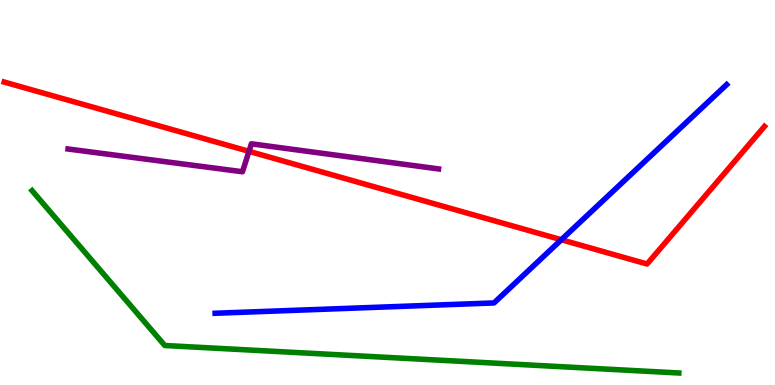[{'lines': ['blue', 'red'], 'intersections': [{'x': 7.24, 'y': 3.77}]}, {'lines': ['green', 'red'], 'intersections': []}, {'lines': ['purple', 'red'], 'intersections': [{'x': 3.21, 'y': 6.07}]}, {'lines': ['blue', 'green'], 'intersections': []}, {'lines': ['blue', 'purple'], 'intersections': []}, {'lines': ['green', 'purple'], 'intersections': []}]